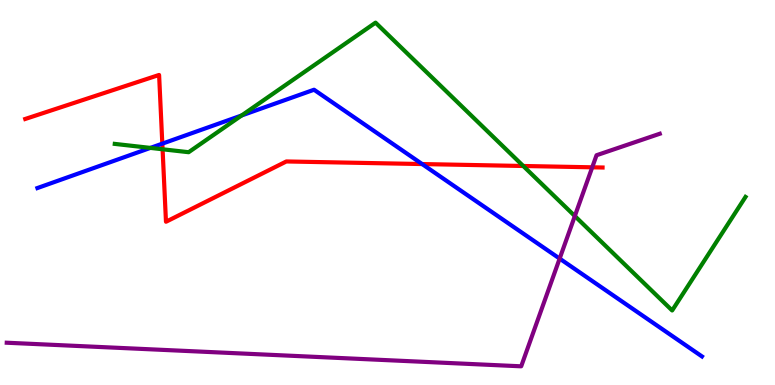[{'lines': ['blue', 'red'], 'intersections': [{'x': 2.09, 'y': 6.27}, {'x': 5.45, 'y': 5.74}]}, {'lines': ['green', 'red'], 'intersections': [{'x': 2.1, 'y': 6.12}, {'x': 6.75, 'y': 5.69}]}, {'lines': ['purple', 'red'], 'intersections': [{'x': 7.64, 'y': 5.65}]}, {'lines': ['blue', 'green'], 'intersections': [{'x': 1.94, 'y': 6.16}, {'x': 3.12, 'y': 7.0}]}, {'lines': ['blue', 'purple'], 'intersections': [{'x': 7.22, 'y': 3.28}]}, {'lines': ['green', 'purple'], 'intersections': [{'x': 7.42, 'y': 4.39}]}]